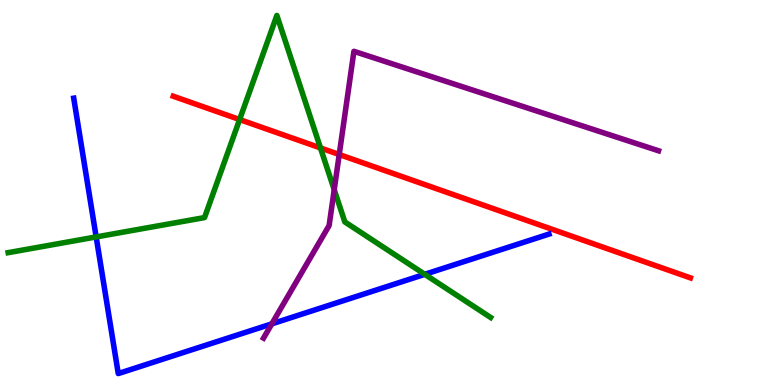[{'lines': ['blue', 'red'], 'intersections': []}, {'lines': ['green', 'red'], 'intersections': [{'x': 3.09, 'y': 6.9}, {'x': 4.14, 'y': 6.16}]}, {'lines': ['purple', 'red'], 'intersections': [{'x': 4.38, 'y': 5.99}]}, {'lines': ['blue', 'green'], 'intersections': [{'x': 1.24, 'y': 3.85}, {'x': 5.48, 'y': 2.87}]}, {'lines': ['blue', 'purple'], 'intersections': [{'x': 3.51, 'y': 1.59}]}, {'lines': ['green', 'purple'], 'intersections': [{'x': 4.31, 'y': 5.07}]}]